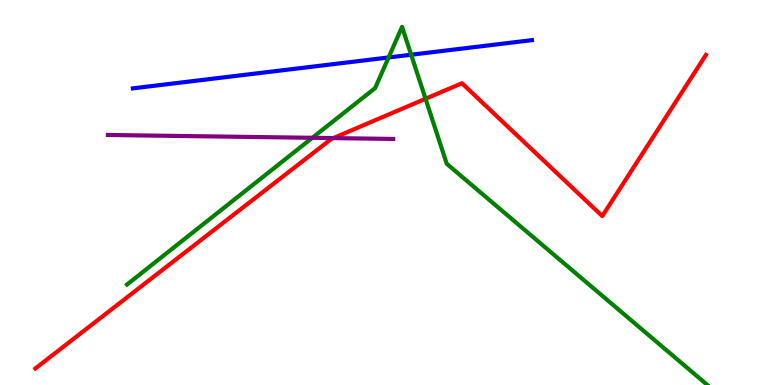[{'lines': ['blue', 'red'], 'intersections': []}, {'lines': ['green', 'red'], 'intersections': [{'x': 5.49, 'y': 7.43}]}, {'lines': ['purple', 'red'], 'intersections': [{'x': 4.3, 'y': 6.41}]}, {'lines': ['blue', 'green'], 'intersections': [{'x': 5.01, 'y': 8.51}, {'x': 5.31, 'y': 8.58}]}, {'lines': ['blue', 'purple'], 'intersections': []}, {'lines': ['green', 'purple'], 'intersections': [{'x': 4.03, 'y': 6.42}]}]